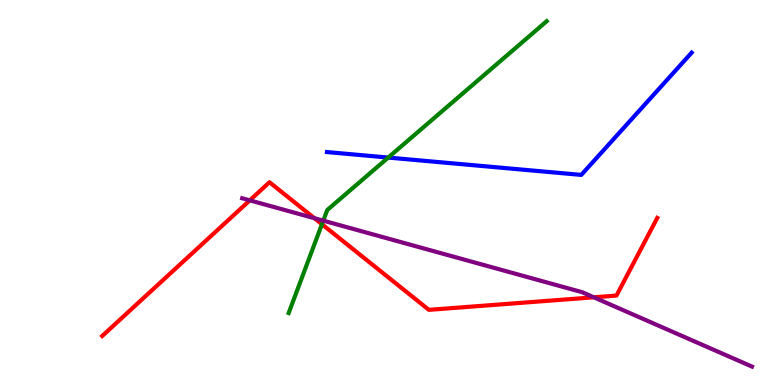[{'lines': ['blue', 'red'], 'intersections': []}, {'lines': ['green', 'red'], 'intersections': [{'x': 4.15, 'y': 4.18}]}, {'lines': ['purple', 'red'], 'intersections': [{'x': 3.22, 'y': 4.8}, {'x': 4.06, 'y': 4.33}, {'x': 7.66, 'y': 2.28}]}, {'lines': ['blue', 'green'], 'intersections': [{'x': 5.01, 'y': 5.91}]}, {'lines': ['blue', 'purple'], 'intersections': []}, {'lines': ['green', 'purple'], 'intersections': [{'x': 4.17, 'y': 4.27}]}]